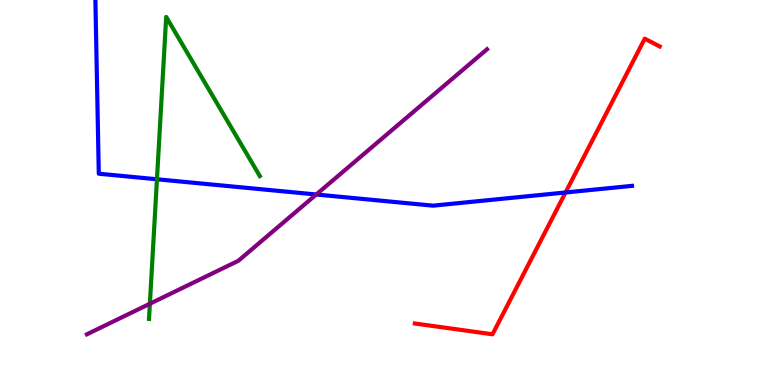[{'lines': ['blue', 'red'], 'intersections': [{'x': 7.3, 'y': 5.0}]}, {'lines': ['green', 'red'], 'intersections': []}, {'lines': ['purple', 'red'], 'intersections': []}, {'lines': ['blue', 'green'], 'intersections': [{'x': 2.03, 'y': 5.34}]}, {'lines': ['blue', 'purple'], 'intersections': [{'x': 4.08, 'y': 4.95}]}, {'lines': ['green', 'purple'], 'intersections': [{'x': 1.93, 'y': 2.11}]}]